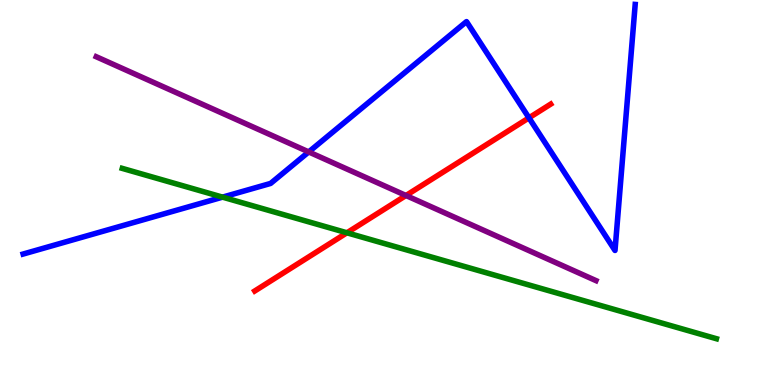[{'lines': ['blue', 'red'], 'intersections': [{'x': 6.83, 'y': 6.94}]}, {'lines': ['green', 'red'], 'intersections': [{'x': 4.48, 'y': 3.95}]}, {'lines': ['purple', 'red'], 'intersections': [{'x': 5.24, 'y': 4.92}]}, {'lines': ['blue', 'green'], 'intersections': [{'x': 2.87, 'y': 4.88}]}, {'lines': ['blue', 'purple'], 'intersections': [{'x': 3.98, 'y': 6.05}]}, {'lines': ['green', 'purple'], 'intersections': []}]